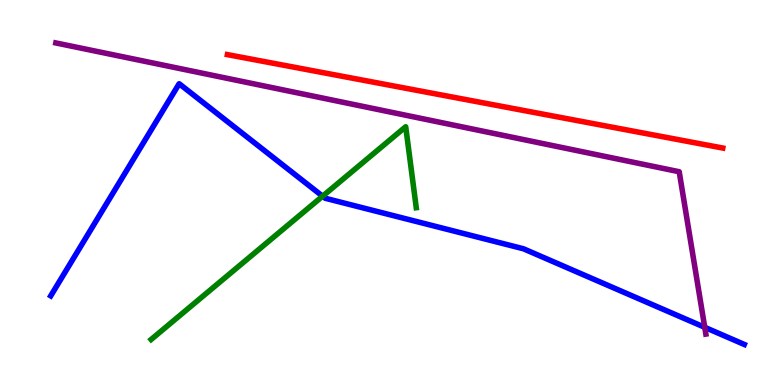[{'lines': ['blue', 'red'], 'intersections': []}, {'lines': ['green', 'red'], 'intersections': []}, {'lines': ['purple', 'red'], 'intersections': []}, {'lines': ['blue', 'green'], 'intersections': [{'x': 4.16, 'y': 4.9}]}, {'lines': ['blue', 'purple'], 'intersections': [{'x': 9.09, 'y': 1.5}]}, {'lines': ['green', 'purple'], 'intersections': []}]